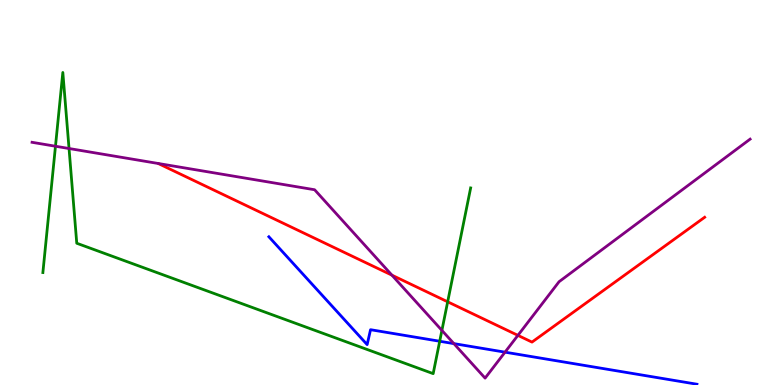[{'lines': ['blue', 'red'], 'intersections': []}, {'lines': ['green', 'red'], 'intersections': [{'x': 5.78, 'y': 2.16}]}, {'lines': ['purple', 'red'], 'intersections': [{'x': 5.06, 'y': 2.85}, {'x': 6.68, 'y': 1.29}]}, {'lines': ['blue', 'green'], 'intersections': [{'x': 5.67, 'y': 1.14}]}, {'lines': ['blue', 'purple'], 'intersections': [{'x': 5.86, 'y': 1.07}, {'x': 6.52, 'y': 0.853}]}, {'lines': ['green', 'purple'], 'intersections': [{'x': 0.716, 'y': 6.2}, {'x': 0.891, 'y': 6.14}, {'x': 5.7, 'y': 1.42}]}]